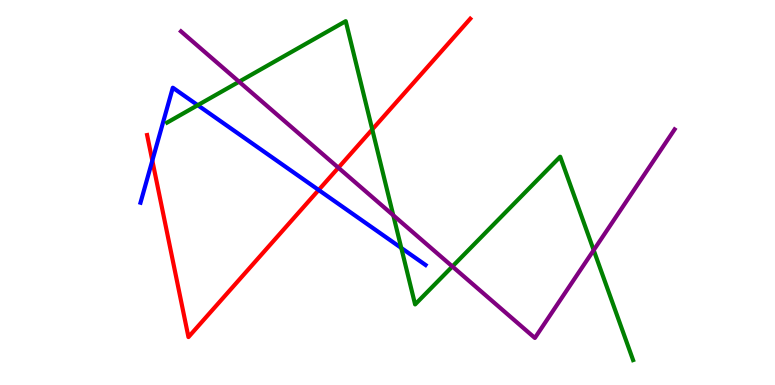[{'lines': ['blue', 'red'], 'intersections': [{'x': 1.97, 'y': 5.83}, {'x': 4.11, 'y': 5.06}]}, {'lines': ['green', 'red'], 'intersections': [{'x': 4.8, 'y': 6.64}]}, {'lines': ['purple', 'red'], 'intersections': [{'x': 4.37, 'y': 5.64}]}, {'lines': ['blue', 'green'], 'intersections': [{'x': 2.55, 'y': 7.27}, {'x': 5.18, 'y': 3.56}]}, {'lines': ['blue', 'purple'], 'intersections': []}, {'lines': ['green', 'purple'], 'intersections': [{'x': 3.09, 'y': 7.88}, {'x': 5.07, 'y': 4.41}, {'x': 5.84, 'y': 3.08}, {'x': 7.66, 'y': 3.5}]}]